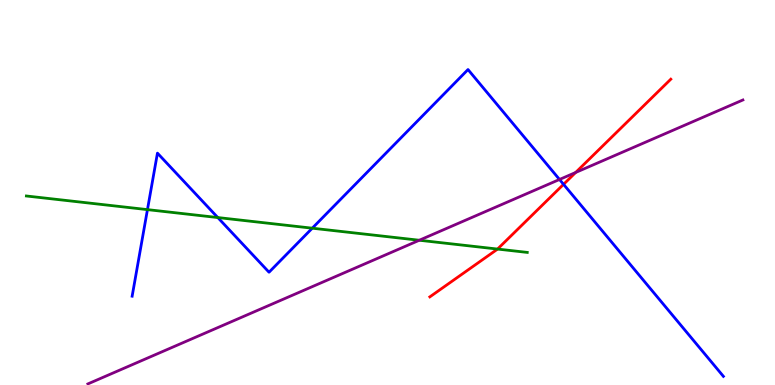[{'lines': ['blue', 'red'], 'intersections': [{'x': 7.27, 'y': 5.21}]}, {'lines': ['green', 'red'], 'intersections': [{'x': 6.42, 'y': 3.53}]}, {'lines': ['purple', 'red'], 'intersections': [{'x': 7.43, 'y': 5.52}]}, {'lines': ['blue', 'green'], 'intersections': [{'x': 1.9, 'y': 4.56}, {'x': 2.81, 'y': 4.35}, {'x': 4.03, 'y': 4.07}]}, {'lines': ['blue', 'purple'], 'intersections': [{'x': 7.22, 'y': 5.34}]}, {'lines': ['green', 'purple'], 'intersections': [{'x': 5.41, 'y': 3.76}]}]